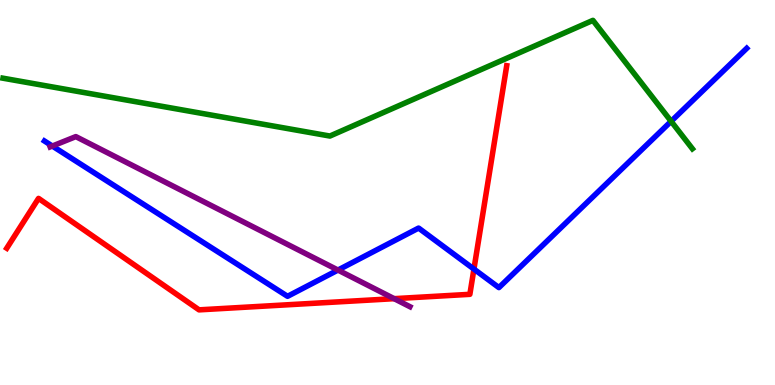[{'lines': ['blue', 'red'], 'intersections': [{'x': 6.12, 'y': 3.01}]}, {'lines': ['green', 'red'], 'intersections': []}, {'lines': ['purple', 'red'], 'intersections': [{'x': 5.09, 'y': 2.24}]}, {'lines': ['blue', 'green'], 'intersections': [{'x': 8.66, 'y': 6.85}]}, {'lines': ['blue', 'purple'], 'intersections': [{'x': 0.675, 'y': 6.21}, {'x': 4.36, 'y': 2.99}]}, {'lines': ['green', 'purple'], 'intersections': []}]